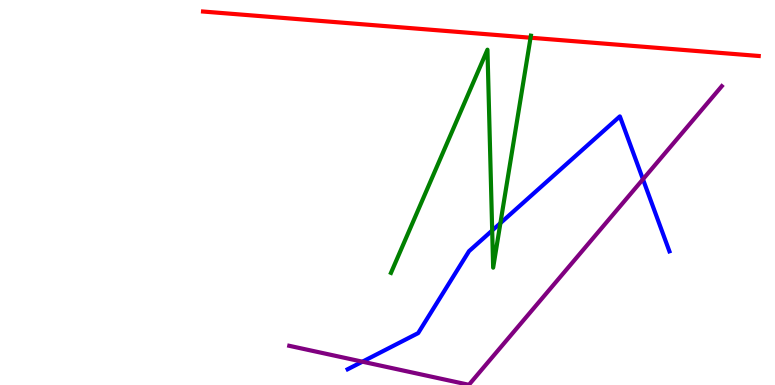[{'lines': ['blue', 'red'], 'intersections': []}, {'lines': ['green', 'red'], 'intersections': [{'x': 6.85, 'y': 9.02}]}, {'lines': ['purple', 'red'], 'intersections': []}, {'lines': ['blue', 'green'], 'intersections': [{'x': 6.35, 'y': 4.01}, {'x': 6.46, 'y': 4.2}]}, {'lines': ['blue', 'purple'], 'intersections': [{'x': 4.68, 'y': 0.606}, {'x': 8.3, 'y': 5.34}]}, {'lines': ['green', 'purple'], 'intersections': []}]